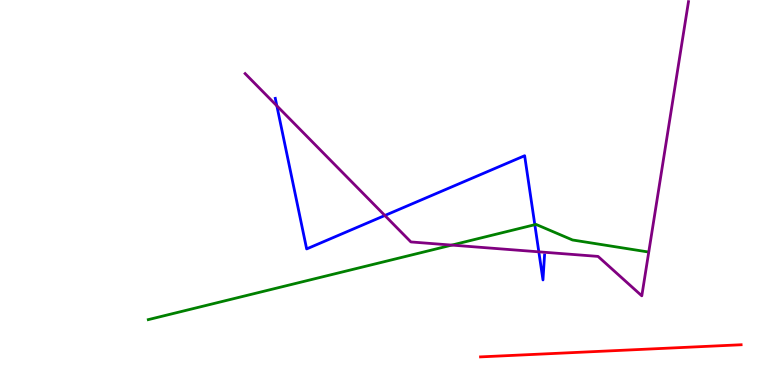[{'lines': ['blue', 'red'], 'intersections': []}, {'lines': ['green', 'red'], 'intersections': []}, {'lines': ['purple', 'red'], 'intersections': []}, {'lines': ['blue', 'green'], 'intersections': [{'x': 6.9, 'y': 4.16}]}, {'lines': ['blue', 'purple'], 'intersections': [{'x': 3.57, 'y': 7.25}, {'x': 4.97, 'y': 4.4}, {'x': 6.95, 'y': 3.46}]}, {'lines': ['green', 'purple'], 'intersections': [{'x': 5.83, 'y': 3.63}]}]